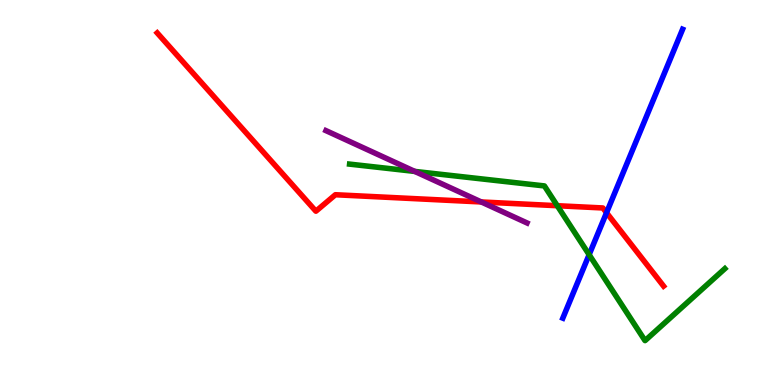[{'lines': ['blue', 'red'], 'intersections': [{'x': 7.83, 'y': 4.47}]}, {'lines': ['green', 'red'], 'intersections': [{'x': 7.19, 'y': 4.66}]}, {'lines': ['purple', 'red'], 'intersections': [{'x': 6.21, 'y': 4.75}]}, {'lines': ['blue', 'green'], 'intersections': [{'x': 7.6, 'y': 3.38}]}, {'lines': ['blue', 'purple'], 'intersections': []}, {'lines': ['green', 'purple'], 'intersections': [{'x': 5.35, 'y': 5.55}]}]